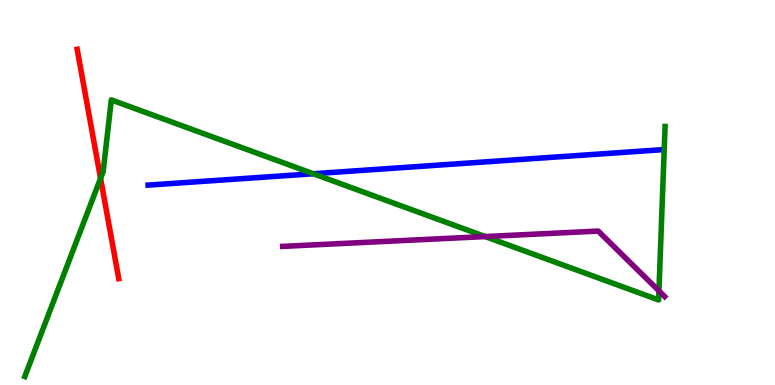[{'lines': ['blue', 'red'], 'intersections': []}, {'lines': ['green', 'red'], 'intersections': [{'x': 1.3, 'y': 5.37}]}, {'lines': ['purple', 'red'], 'intersections': []}, {'lines': ['blue', 'green'], 'intersections': [{'x': 4.04, 'y': 5.49}]}, {'lines': ['blue', 'purple'], 'intersections': []}, {'lines': ['green', 'purple'], 'intersections': [{'x': 6.26, 'y': 3.86}, {'x': 8.5, 'y': 2.44}]}]